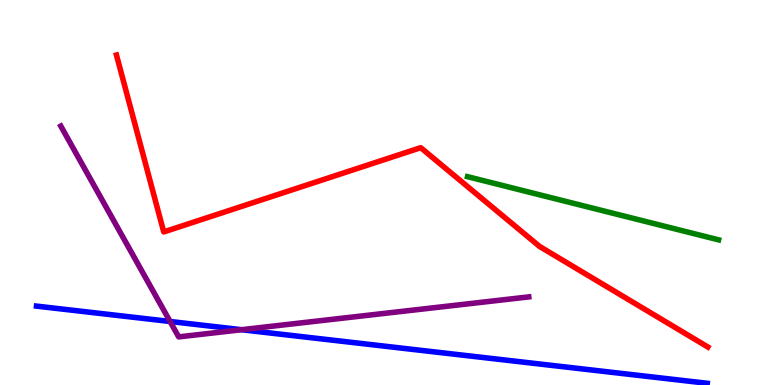[{'lines': ['blue', 'red'], 'intersections': []}, {'lines': ['green', 'red'], 'intersections': []}, {'lines': ['purple', 'red'], 'intersections': []}, {'lines': ['blue', 'green'], 'intersections': []}, {'lines': ['blue', 'purple'], 'intersections': [{'x': 2.19, 'y': 1.65}, {'x': 3.12, 'y': 1.44}]}, {'lines': ['green', 'purple'], 'intersections': []}]